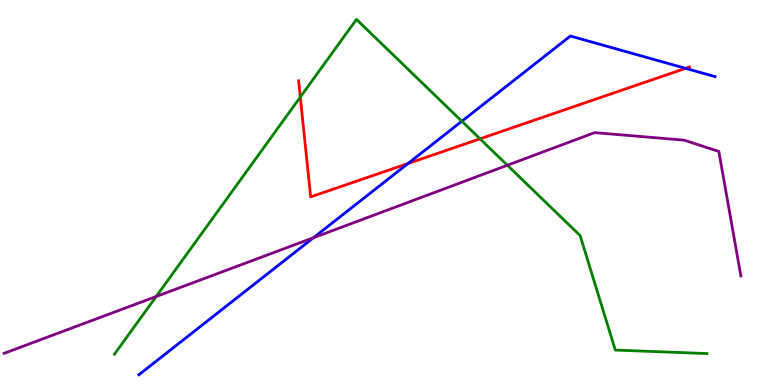[{'lines': ['blue', 'red'], 'intersections': [{'x': 5.26, 'y': 5.75}, {'x': 8.85, 'y': 8.23}]}, {'lines': ['green', 'red'], 'intersections': [{'x': 3.87, 'y': 7.48}, {'x': 6.19, 'y': 6.39}]}, {'lines': ['purple', 'red'], 'intersections': []}, {'lines': ['blue', 'green'], 'intersections': [{'x': 5.96, 'y': 6.85}]}, {'lines': ['blue', 'purple'], 'intersections': [{'x': 4.04, 'y': 3.83}]}, {'lines': ['green', 'purple'], 'intersections': [{'x': 2.01, 'y': 2.3}, {'x': 6.55, 'y': 5.71}]}]